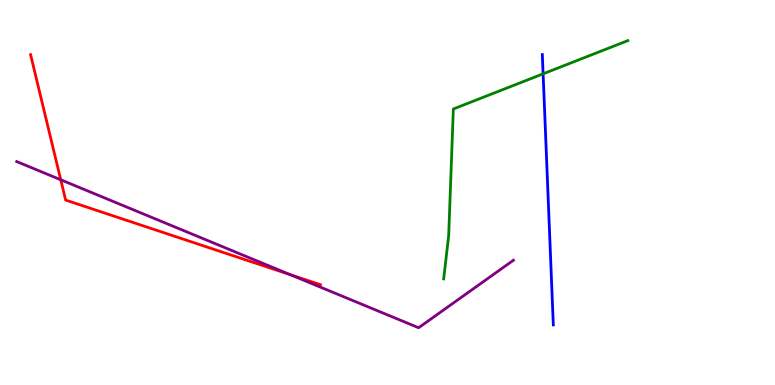[{'lines': ['blue', 'red'], 'intersections': []}, {'lines': ['green', 'red'], 'intersections': []}, {'lines': ['purple', 'red'], 'intersections': [{'x': 0.784, 'y': 5.33}, {'x': 3.75, 'y': 2.86}]}, {'lines': ['blue', 'green'], 'intersections': [{'x': 7.01, 'y': 8.08}]}, {'lines': ['blue', 'purple'], 'intersections': []}, {'lines': ['green', 'purple'], 'intersections': []}]